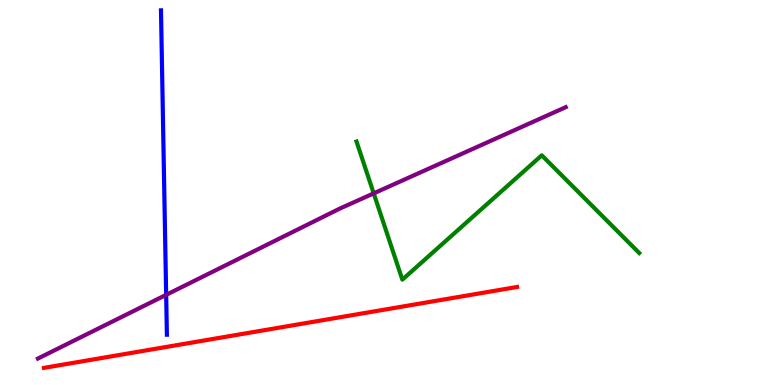[{'lines': ['blue', 'red'], 'intersections': []}, {'lines': ['green', 'red'], 'intersections': []}, {'lines': ['purple', 'red'], 'intersections': []}, {'lines': ['blue', 'green'], 'intersections': []}, {'lines': ['blue', 'purple'], 'intersections': [{'x': 2.14, 'y': 2.34}]}, {'lines': ['green', 'purple'], 'intersections': [{'x': 4.82, 'y': 4.98}]}]